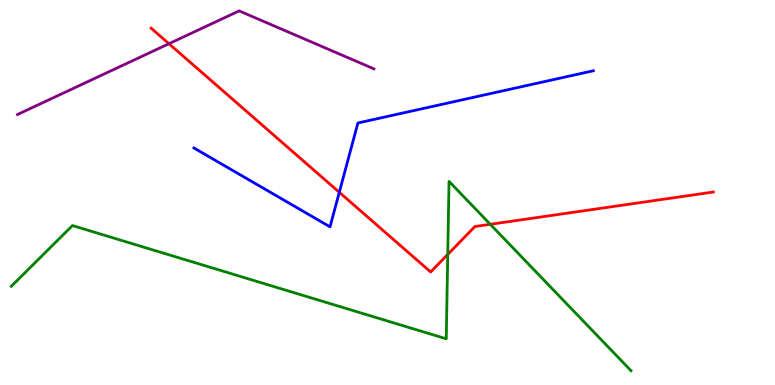[{'lines': ['blue', 'red'], 'intersections': [{'x': 4.38, 'y': 5.01}]}, {'lines': ['green', 'red'], 'intersections': [{'x': 5.78, 'y': 3.39}, {'x': 6.33, 'y': 4.17}]}, {'lines': ['purple', 'red'], 'intersections': [{'x': 2.18, 'y': 8.86}]}, {'lines': ['blue', 'green'], 'intersections': []}, {'lines': ['blue', 'purple'], 'intersections': []}, {'lines': ['green', 'purple'], 'intersections': []}]